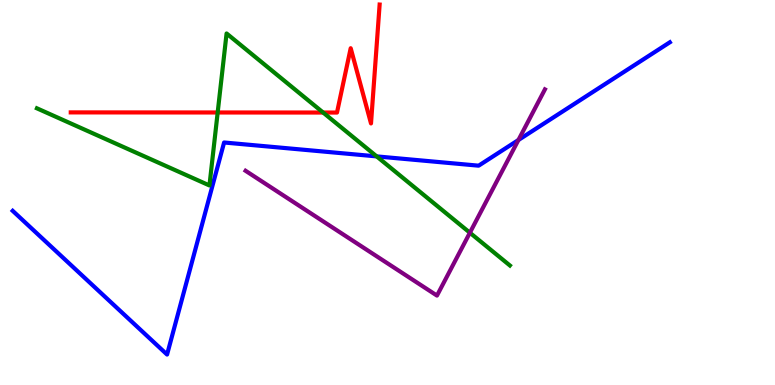[{'lines': ['blue', 'red'], 'intersections': []}, {'lines': ['green', 'red'], 'intersections': [{'x': 2.81, 'y': 7.08}, {'x': 4.17, 'y': 7.08}]}, {'lines': ['purple', 'red'], 'intersections': []}, {'lines': ['blue', 'green'], 'intersections': [{'x': 4.86, 'y': 5.94}]}, {'lines': ['blue', 'purple'], 'intersections': [{'x': 6.69, 'y': 6.36}]}, {'lines': ['green', 'purple'], 'intersections': [{'x': 6.06, 'y': 3.96}]}]